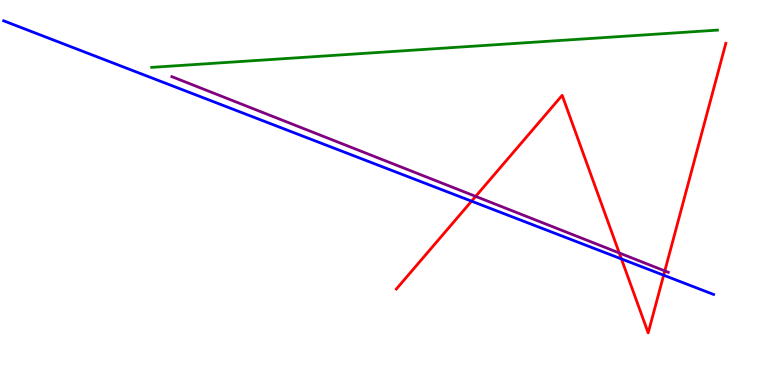[{'lines': ['blue', 'red'], 'intersections': [{'x': 6.08, 'y': 4.77}, {'x': 8.02, 'y': 3.27}, {'x': 8.56, 'y': 2.85}]}, {'lines': ['green', 'red'], 'intersections': []}, {'lines': ['purple', 'red'], 'intersections': [{'x': 6.14, 'y': 4.9}, {'x': 7.99, 'y': 3.43}, {'x': 8.58, 'y': 2.96}]}, {'lines': ['blue', 'green'], 'intersections': []}, {'lines': ['blue', 'purple'], 'intersections': []}, {'lines': ['green', 'purple'], 'intersections': []}]